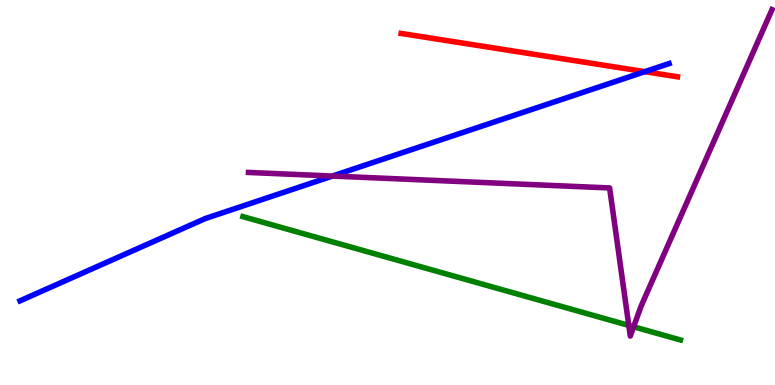[{'lines': ['blue', 'red'], 'intersections': [{'x': 8.32, 'y': 8.14}]}, {'lines': ['green', 'red'], 'intersections': []}, {'lines': ['purple', 'red'], 'intersections': []}, {'lines': ['blue', 'green'], 'intersections': []}, {'lines': ['blue', 'purple'], 'intersections': [{'x': 4.29, 'y': 5.43}]}, {'lines': ['green', 'purple'], 'intersections': [{'x': 8.11, 'y': 1.55}, {'x': 8.18, 'y': 1.51}]}]